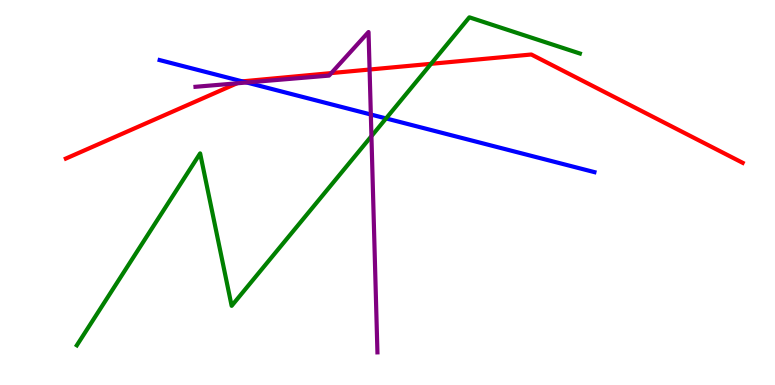[{'lines': ['blue', 'red'], 'intersections': [{'x': 3.13, 'y': 7.89}]}, {'lines': ['green', 'red'], 'intersections': [{'x': 5.56, 'y': 8.34}]}, {'lines': ['purple', 'red'], 'intersections': [{'x': 3.06, 'y': 7.84}, {'x': 4.27, 'y': 8.1}, {'x': 4.77, 'y': 8.19}]}, {'lines': ['blue', 'green'], 'intersections': [{'x': 4.98, 'y': 6.92}]}, {'lines': ['blue', 'purple'], 'intersections': [{'x': 3.18, 'y': 7.86}, {'x': 4.78, 'y': 7.03}]}, {'lines': ['green', 'purple'], 'intersections': [{'x': 4.79, 'y': 6.46}]}]